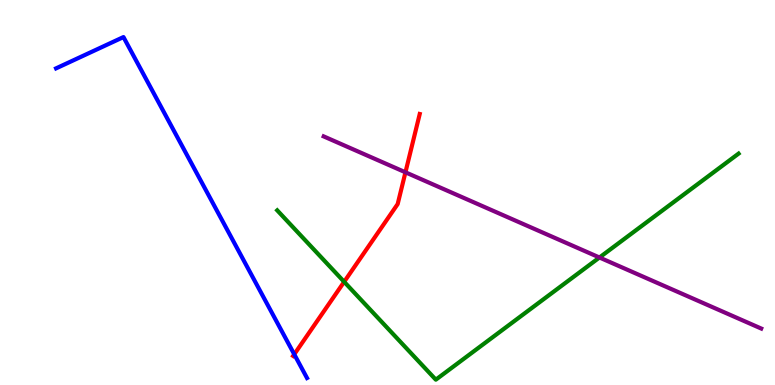[{'lines': ['blue', 'red'], 'intersections': [{'x': 3.8, 'y': 0.797}]}, {'lines': ['green', 'red'], 'intersections': [{'x': 4.44, 'y': 2.68}]}, {'lines': ['purple', 'red'], 'intersections': [{'x': 5.23, 'y': 5.52}]}, {'lines': ['blue', 'green'], 'intersections': []}, {'lines': ['blue', 'purple'], 'intersections': []}, {'lines': ['green', 'purple'], 'intersections': [{'x': 7.73, 'y': 3.31}]}]